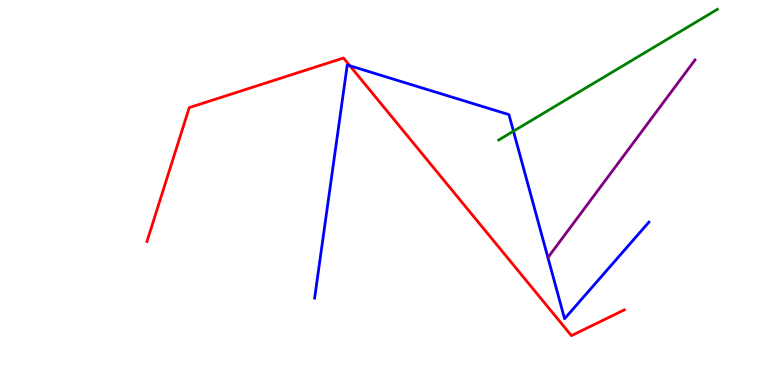[{'lines': ['blue', 'red'], 'intersections': [{'x': 4.51, 'y': 8.29}]}, {'lines': ['green', 'red'], 'intersections': []}, {'lines': ['purple', 'red'], 'intersections': []}, {'lines': ['blue', 'green'], 'intersections': [{'x': 6.63, 'y': 6.59}]}, {'lines': ['blue', 'purple'], 'intersections': []}, {'lines': ['green', 'purple'], 'intersections': []}]